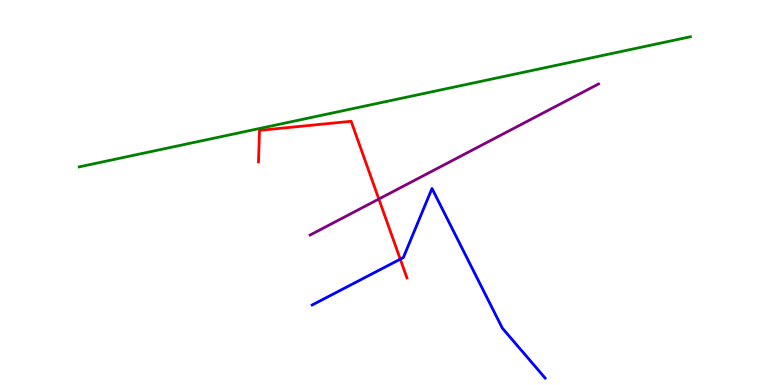[{'lines': ['blue', 'red'], 'intersections': [{'x': 5.16, 'y': 3.27}]}, {'lines': ['green', 'red'], 'intersections': []}, {'lines': ['purple', 'red'], 'intersections': [{'x': 4.89, 'y': 4.83}]}, {'lines': ['blue', 'green'], 'intersections': []}, {'lines': ['blue', 'purple'], 'intersections': []}, {'lines': ['green', 'purple'], 'intersections': []}]